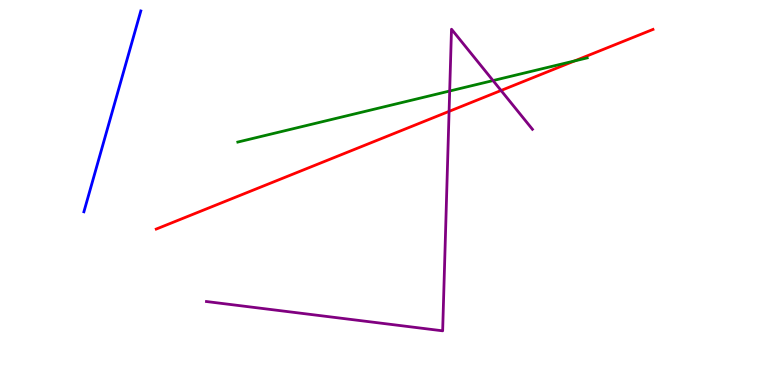[{'lines': ['blue', 'red'], 'intersections': []}, {'lines': ['green', 'red'], 'intersections': [{'x': 7.41, 'y': 8.42}]}, {'lines': ['purple', 'red'], 'intersections': [{'x': 5.79, 'y': 7.11}, {'x': 6.47, 'y': 7.65}]}, {'lines': ['blue', 'green'], 'intersections': []}, {'lines': ['blue', 'purple'], 'intersections': []}, {'lines': ['green', 'purple'], 'intersections': [{'x': 5.8, 'y': 7.64}, {'x': 6.36, 'y': 7.91}]}]